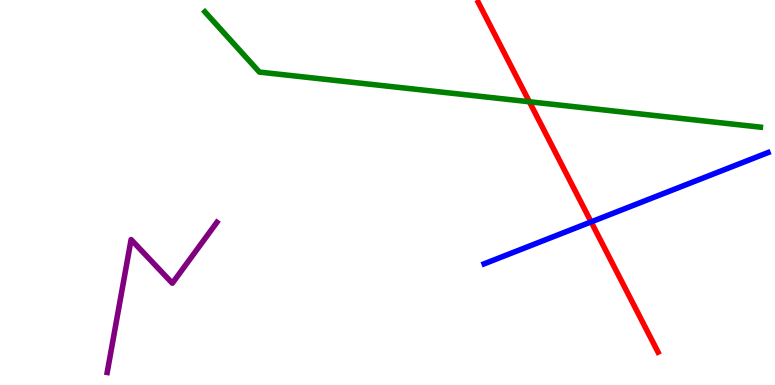[{'lines': ['blue', 'red'], 'intersections': [{'x': 7.63, 'y': 4.24}]}, {'lines': ['green', 'red'], 'intersections': [{'x': 6.83, 'y': 7.36}]}, {'lines': ['purple', 'red'], 'intersections': []}, {'lines': ['blue', 'green'], 'intersections': []}, {'lines': ['blue', 'purple'], 'intersections': []}, {'lines': ['green', 'purple'], 'intersections': []}]